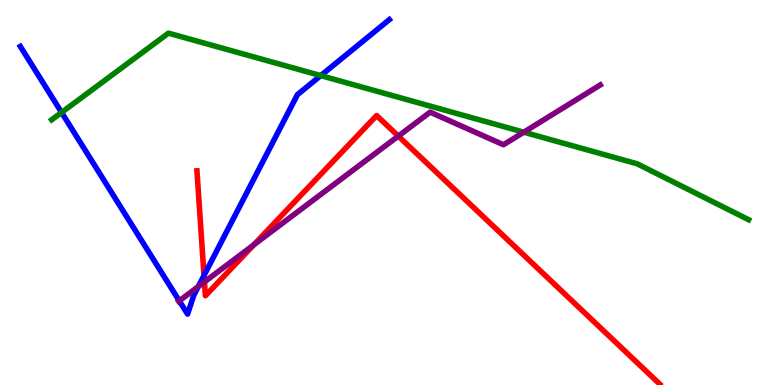[{'lines': ['blue', 'red'], 'intersections': [{'x': 2.63, 'y': 2.84}]}, {'lines': ['green', 'red'], 'intersections': []}, {'lines': ['purple', 'red'], 'intersections': [{'x': 2.64, 'y': 2.68}, {'x': 3.27, 'y': 3.64}, {'x': 5.14, 'y': 6.47}]}, {'lines': ['blue', 'green'], 'intersections': [{'x': 0.795, 'y': 7.08}, {'x': 4.14, 'y': 8.04}]}, {'lines': ['blue', 'purple'], 'intersections': [{'x': 2.31, 'y': 2.19}, {'x': 2.56, 'y': 2.56}]}, {'lines': ['green', 'purple'], 'intersections': [{'x': 6.76, 'y': 6.57}]}]